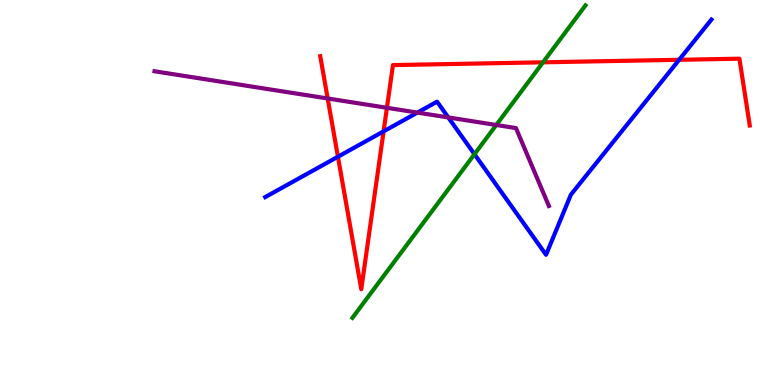[{'lines': ['blue', 'red'], 'intersections': [{'x': 4.36, 'y': 5.93}, {'x': 4.95, 'y': 6.59}, {'x': 8.76, 'y': 8.45}]}, {'lines': ['green', 'red'], 'intersections': [{'x': 7.01, 'y': 8.38}]}, {'lines': ['purple', 'red'], 'intersections': [{'x': 4.23, 'y': 7.44}, {'x': 4.99, 'y': 7.2}]}, {'lines': ['blue', 'green'], 'intersections': [{'x': 6.12, 'y': 5.99}]}, {'lines': ['blue', 'purple'], 'intersections': [{'x': 5.39, 'y': 7.08}, {'x': 5.78, 'y': 6.95}]}, {'lines': ['green', 'purple'], 'intersections': [{'x': 6.4, 'y': 6.75}]}]